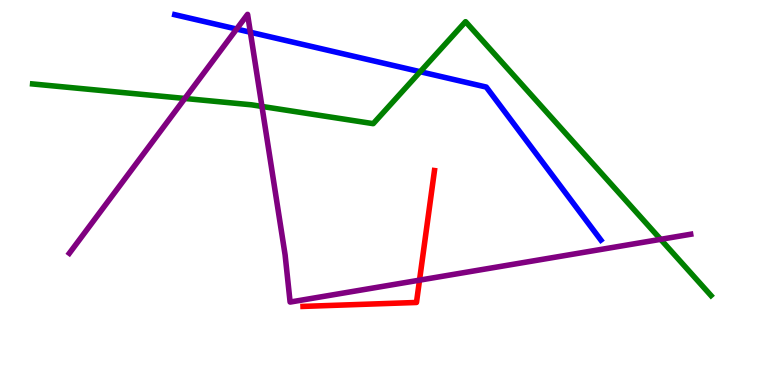[{'lines': ['blue', 'red'], 'intersections': []}, {'lines': ['green', 'red'], 'intersections': []}, {'lines': ['purple', 'red'], 'intersections': [{'x': 5.41, 'y': 2.72}]}, {'lines': ['blue', 'green'], 'intersections': [{'x': 5.42, 'y': 8.14}]}, {'lines': ['blue', 'purple'], 'intersections': [{'x': 3.05, 'y': 9.25}, {'x': 3.23, 'y': 9.16}]}, {'lines': ['green', 'purple'], 'intersections': [{'x': 2.38, 'y': 7.44}, {'x': 3.38, 'y': 7.24}, {'x': 8.52, 'y': 3.78}]}]